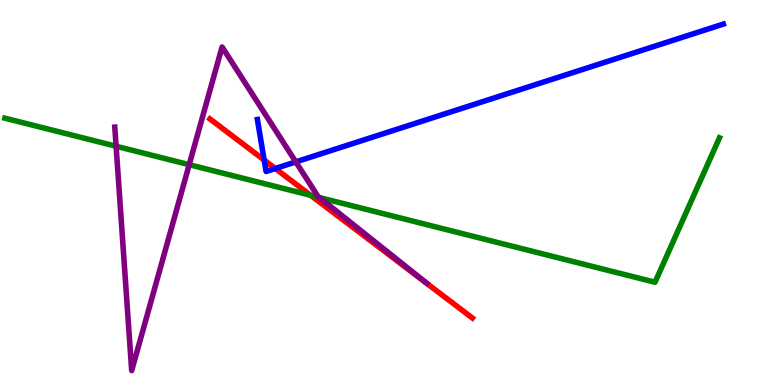[{'lines': ['blue', 'red'], 'intersections': [{'x': 3.41, 'y': 5.84}, {'x': 3.55, 'y': 5.62}]}, {'lines': ['green', 'red'], 'intersections': [{'x': 4.01, 'y': 4.93}]}, {'lines': ['purple', 'red'], 'intersections': []}, {'lines': ['blue', 'green'], 'intersections': []}, {'lines': ['blue', 'purple'], 'intersections': [{'x': 3.82, 'y': 5.8}]}, {'lines': ['green', 'purple'], 'intersections': [{'x': 1.5, 'y': 6.2}, {'x': 2.44, 'y': 5.72}, {'x': 4.12, 'y': 4.87}]}]